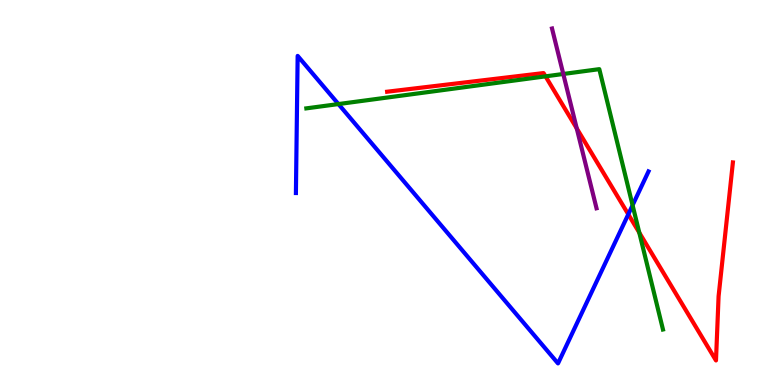[{'lines': ['blue', 'red'], 'intersections': [{'x': 8.11, 'y': 4.43}]}, {'lines': ['green', 'red'], 'intersections': [{'x': 7.04, 'y': 8.02}, {'x': 8.25, 'y': 3.96}]}, {'lines': ['purple', 'red'], 'intersections': [{'x': 7.44, 'y': 6.66}]}, {'lines': ['blue', 'green'], 'intersections': [{'x': 4.37, 'y': 7.3}, {'x': 8.16, 'y': 4.67}]}, {'lines': ['blue', 'purple'], 'intersections': []}, {'lines': ['green', 'purple'], 'intersections': [{'x': 7.27, 'y': 8.08}]}]